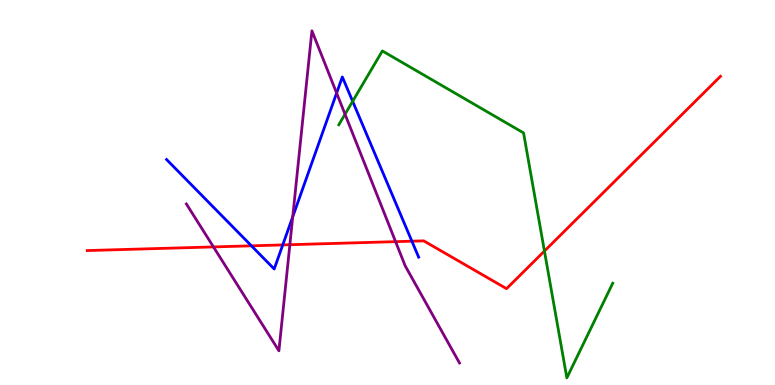[{'lines': ['blue', 'red'], 'intersections': [{'x': 3.24, 'y': 3.62}, {'x': 3.65, 'y': 3.64}, {'x': 5.31, 'y': 3.74}]}, {'lines': ['green', 'red'], 'intersections': [{'x': 7.02, 'y': 3.48}]}, {'lines': ['purple', 'red'], 'intersections': [{'x': 2.75, 'y': 3.59}, {'x': 3.74, 'y': 3.64}, {'x': 5.1, 'y': 3.72}]}, {'lines': ['blue', 'green'], 'intersections': [{'x': 4.55, 'y': 7.37}]}, {'lines': ['blue', 'purple'], 'intersections': [{'x': 3.78, 'y': 4.37}, {'x': 4.34, 'y': 7.58}]}, {'lines': ['green', 'purple'], 'intersections': [{'x': 4.45, 'y': 7.03}]}]